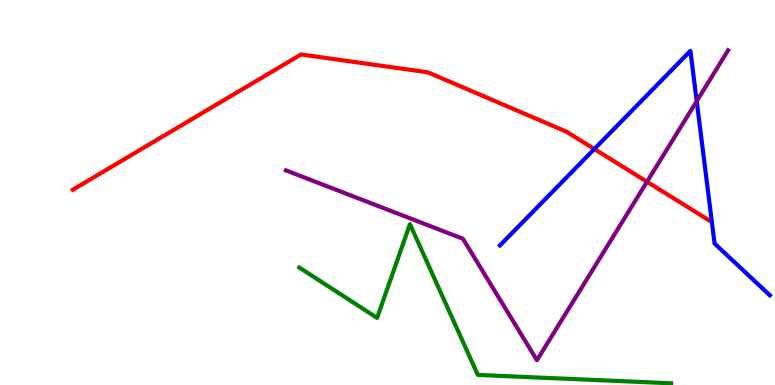[{'lines': ['blue', 'red'], 'intersections': [{'x': 7.67, 'y': 6.13}]}, {'lines': ['green', 'red'], 'intersections': []}, {'lines': ['purple', 'red'], 'intersections': [{'x': 8.35, 'y': 5.28}]}, {'lines': ['blue', 'green'], 'intersections': []}, {'lines': ['blue', 'purple'], 'intersections': [{'x': 8.99, 'y': 7.37}]}, {'lines': ['green', 'purple'], 'intersections': []}]